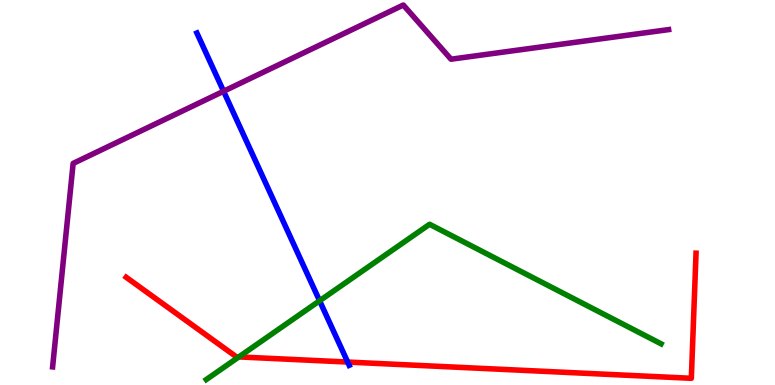[{'lines': ['blue', 'red'], 'intersections': [{'x': 4.49, 'y': 0.596}]}, {'lines': ['green', 'red'], 'intersections': [{'x': 3.08, 'y': 0.73}]}, {'lines': ['purple', 'red'], 'intersections': []}, {'lines': ['blue', 'green'], 'intersections': [{'x': 4.12, 'y': 2.19}]}, {'lines': ['blue', 'purple'], 'intersections': [{'x': 2.88, 'y': 7.63}]}, {'lines': ['green', 'purple'], 'intersections': []}]